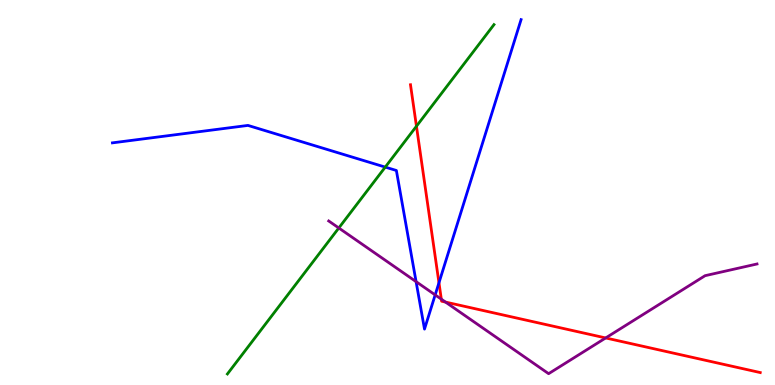[{'lines': ['blue', 'red'], 'intersections': [{'x': 5.66, 'y': 2.66}]}, {'lines': ['green', 'red'], 'intersections': [{'x': 5.37, 'y': 6.72}]}, {'lines': ['purple', 'red'], 'intersections': [{'x': 5.69, 'y': 2.23}, {'x': 5.75, 'y': 2.15}, {'x': 7.82, 'y': 1.22}]}, {'lines': ['blue', 'green'], 'intersections': [{'x': 4.97, 'y': 5.66}]}, {'lines': ['blue', 'purple'], 'intersections': [{'x': 5.37, 'y': 2.68}, {'x': 5.62, 'y': 2.34}]}, {'lines': ['green', 'purple'], 'intersections': [{'x': 4.37, 'y': 4.08}]}]